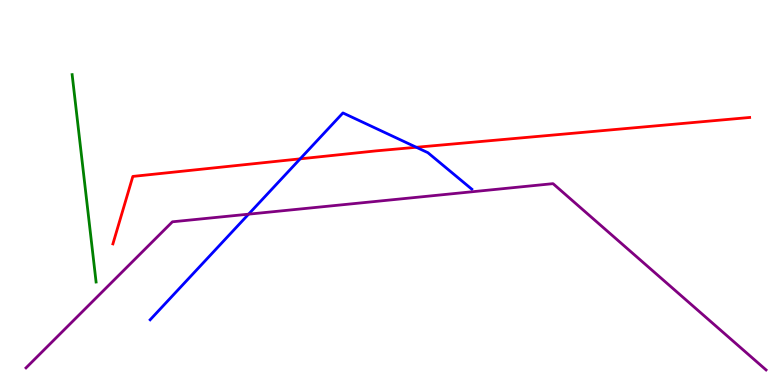[{'lines': ['blue', 'red'], 'intersections': [{'x': 3.87, 'y': 5.87}, {'x': 5.37, 'y': 6.17}]}, {'lines': ['green', 'red'], 'intersections': []}, {'lines': ['purple', 'red'], 'intersections': []}, {'lines': ['blue', 'green'], 'intersections': []}, {'lines': ['blue', 'purple'], 'intersections': [{'x': 3.21, 'y': 4.44}]}, {'lines': ['green', 'purple'], 'intersections': []}]